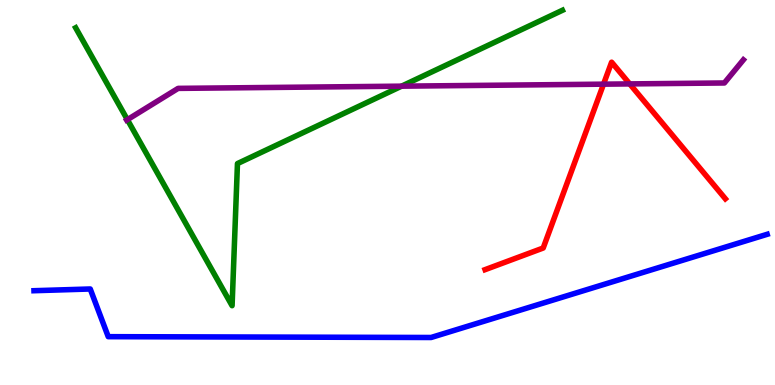[{'lines': ['blue', 'red'], 'intersections': []}, {'lines': ['green', 'red'], 'intersections': []}, {'lines': ['purple', 'red'], 'intersections': [{'x': 7.79, 'y': 7.81}, {'x': 8.13, 'y': 7.82}]}, {'lines': ['blue', 'green'], 'intersections': []}, {'lines': ['blue', 'purple'], 'intersections': []}, {'lines': ['green', 'purple'], 'intersections': [{'x': 1.64, 'y': 6.89}, {'x': 5.18, 'y': 7.76}]}]